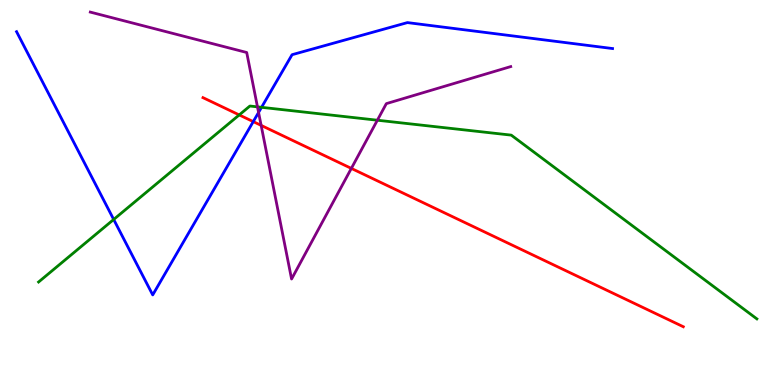[{'lines': ['blue', 'red'], 'intersections': [{'x': 3.27, 'y': 6.84}]}, {'lines': ['green', 'red'], 'intersections': [{'x': 3.09, 'y': 7.01}]}, {'lines': ['purple', 'red'], 'intersections': [{'x': 3.37, 'y': 6.74}, {'x': 4.53, 'y': 5.63}]}, {'lines': ['blue', 'green'], 'intersections': [{'x': 1.47, 'y': 4.3}, {'x': 3.37, 'y': 7.21}]}, {'lines': ['blue', 'purple'], 'intersections': [{'x': 3.34, 'y': 7.08}]}, {'lines': ['green', 'purple'], 'intersections': [{'x': 3.32, 'y': 7.22}, {'x': 4.87, 'y': 6.88}]}]